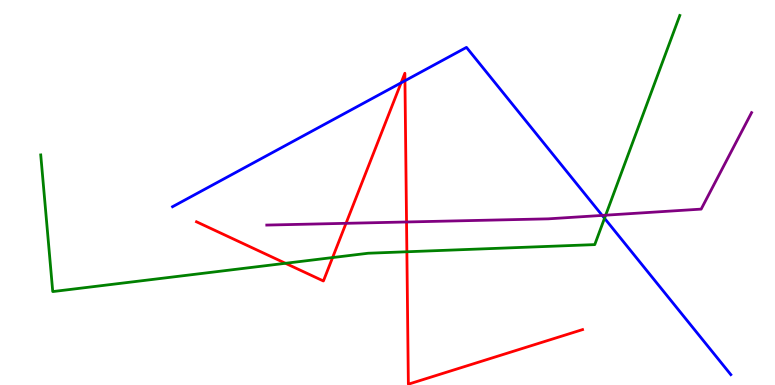[{'lines': ['blue', 'red'], 'intersections': [{'x': 5.18, 'y': 7.85}, {'x': 5.23, 'y': 7.9}]}, {'lines': ['green', 'red'], 'intersections': [{'x': 3.68, 'y': 3.16}, {'x': 4.29, 'y': 3.31}, {'x': 5.25, 'y': 3.46}]}, {'lines': ['purple', 'red'], 'intersections': [{'x': 4.46, 'y': 4.2}, {'x': 5.25, 'y': 4.23}]}, {'lines': ['blue', 'green'], 'intersections': [{'x': 7.8, 'y': 4.33}]}, {'lines': ['blue', 'purple'], 'intersections': [{'x': 7.77, 'y': 4.4}]}, {'lines': ['green', 'purple'], 'intersections': [{'x': 7.82, 'y': 4.41}]}]